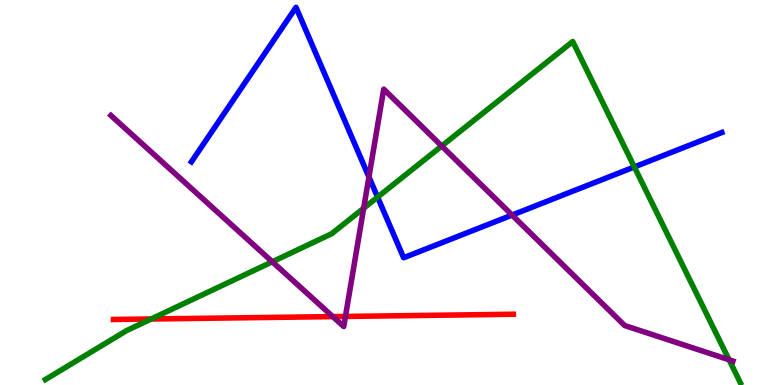[{'lines': ['blue', 'red'], 'intersections': []}, {'lines': ['green', 'red'], 'intersections': [{'x': 1.95, 'y': 1.71}]}, {'lines': ['purple', 'red'], 'intersections': [{'x': 4.29, 'y': 1.78}, {'x': 4.46, 'y': 1.78}]}, {'lines': ['blue', 'green'], 'intersections': [{'x': 4.87, 'y': 4.88}, {'x': 8.19, 'y': 5.66}]}, {'lines': ['blue', 'purple'], 'intersections': [{'x': 4.76, 'y': 5.4}, {'x': 6.61, 'y': 4.41}]}, {'lines': ['green', 'purple'], 'intersections': [{'x': 3.51, 'y': 3.2}, {'x': 4.69, 'y': 4.59}, {'x': 5.7, 'y': 6.21}, {'x': 9.41, 'y': 0.655}]}]